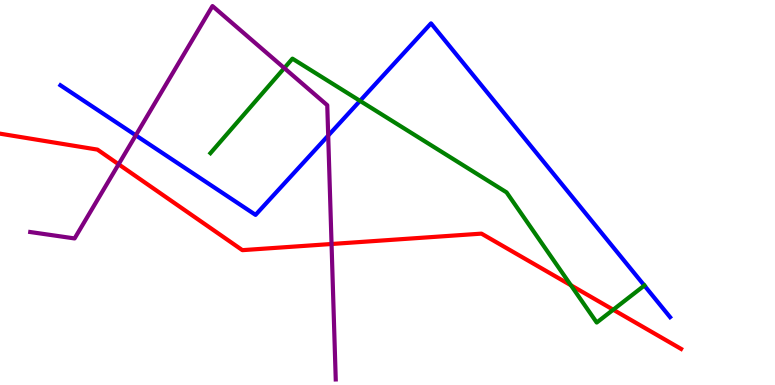[{'lines': ['blue', 'red'], 'intersections': []}, {'lines': ['green', 'red'], 'intersections': [{'x': 7.37, 'y': 2.59}, {'x': 7.91, 'y': 1.96}]}, {'lines': ['purple', 'red'], 'intersections': [{'x': 1.53, 'y': 5.73}, {'x': 4.28, 'y': 3.66}]}, {'lines': ['blue', 'green'], 'intersections': [{'x': 4.65, 'y': 7.38}, {'x': 8.31, 'y': 2.58}]}, {'lines': ['blue', 'purple'], 'intersections': [{'x': 1.75, 'y': 6.49}, {'x': 4.23, 'y': 6.48}]}, {'lines': ['green', 'purple'], 'intersections': [{'x': 3.67, 'y': 8.23}]}]